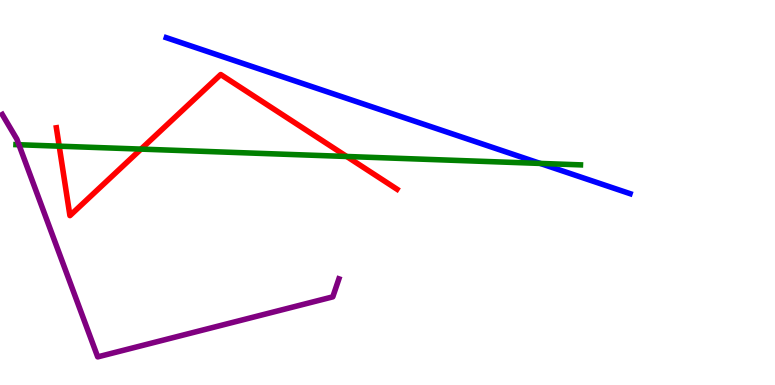[{'lines': ['blue', 'red'], 'intersections': []}, {'lines': ['green', 'red'], 'intersections': [{'x': 0.764, 'y': 6.2}, {'x': 1.82, 'y': 6.13}, {'x': 4.47, 'y': 5.94}]}, {'lines': ['purple', 'red'], 'intersections': []}, {'lines': ['blue', 'green'], 'intersections': [{'x': 6.97, 'y': 5.76}]}, {'lines': ['blue', 'purple'], 'intersections': []}, {'lines': ['green', 'purple'], 'intersections': [{'x': 0.244, 'y': 6.24}]}]